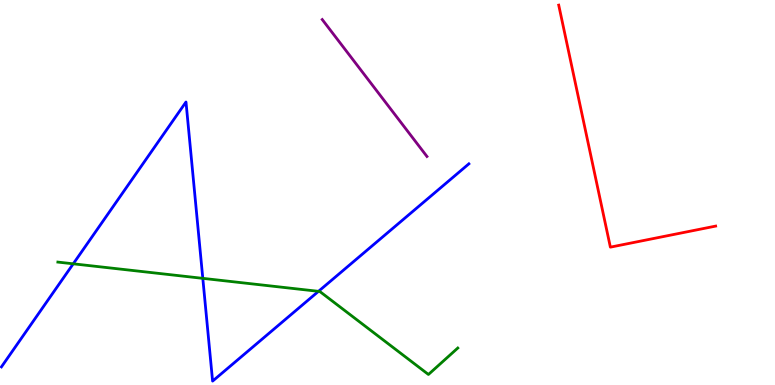[{'lines': ['blue', 'red'], 'intersections': []}, {'lines': ['green', 'red'], 'intersections': []}, {'lines': ['purple', 'red'], 'intersections': []}, {'lines': ['blue', 'green'], 'intersections': [{'x': 0.945, 'y': 3.15}, {'x': 2.62, 'y': 2.77}, {'x': 4.11, 'y': 2.43}]}, {'lines': ['blue', 'purple'], 'intersections': []}, {'lines': ['green', 'purple'], 'intersections': []}]